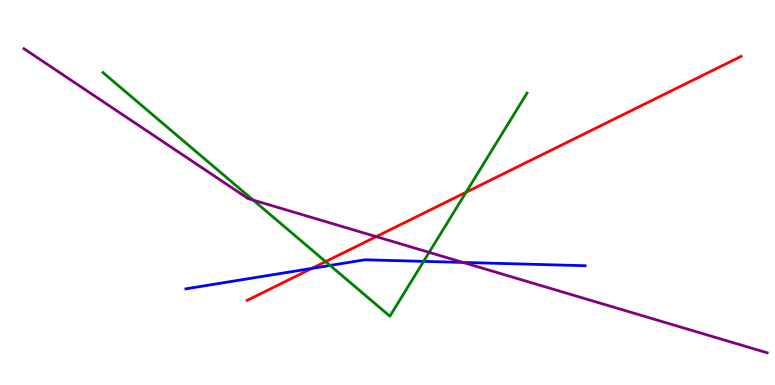[{'lines': ['blue', 'red'], 'intersections': [{'x': 4.02, 'y': 3.03}]}, {'lines': ['green', 'red'], 'intersections': [{'x': 4.2, 'y': 3.2}, {'x': 6.01, 'y': 5.01}]}, {'lines': ['purple', 'red'], 'intersections': [{'x': 4.85, 'y': 3.85}]}, {'lines': ['blue', 'green'], 'intersections': [{'x': 4.26, 'y': 3.11}, {'x': 5.47, 'y': 3.21}]}, {'lines': ['blue', 'purple'], 'intersections': [{'x': 5.97, 'y': 3.18}]}, {'lines': ['green', 'purple'], 'intersections': [{'x': 3.27, 'y': 4.8}, {'x': 5.54, 'y': 3.45}]}]